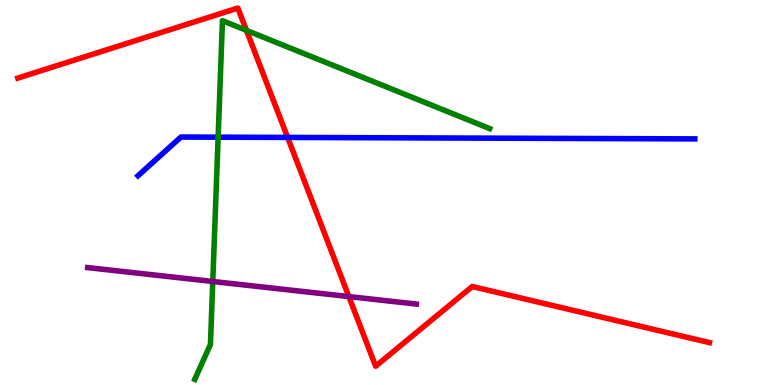[{'lines': ['blue', 'red'], 'intersections': [{'x': 3.71, 'y': 6.43}]}, {'lines': ['green', 'red'], 'intersections': [{'x': 3.18, 'y': 9.21}]}, {'lines': ['purple', 'red'], 'intersections': [{'x': 4.5, 'y': 2.3}]}, {'lines': ['blue', 'green'], 'intersections': [{'x': 2.81, 'y': 6.44}]}, {'lines': ['blue', 'purple'], 'intersections': []}, {'lines': ['green', 'purple'], 'intersections': [{'x': 2.75, 'y': 2.69}]}]